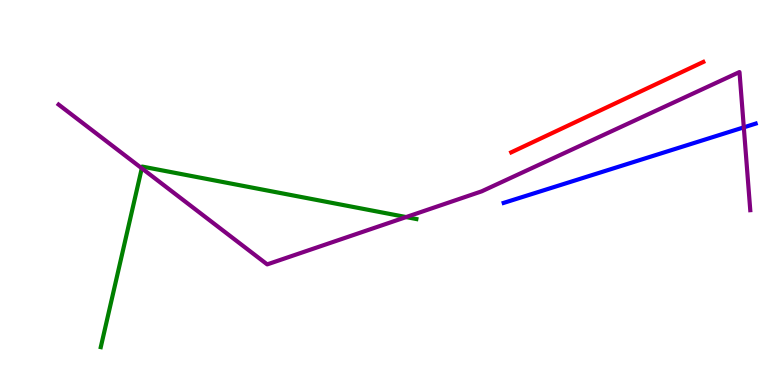[{'lines': ['blue', 'red'], 'intersections': []}, {'lines': ['green', 'red'], 'intersections': []}, {'lines': ['purple', 'red'], 'intersections': []}, {'lines': ['blue', 'green'], 'intersections': []}, {'lines': ['blue', 'purple'], 'intersections': [{'x': 9.6, 'y': 6.69}]}, {'lines': ['green', 'purple'], 'intersections': [{'x': 1.83, 'y': 5.63}, {'x': 5.24, 'y': 4.36}]}]